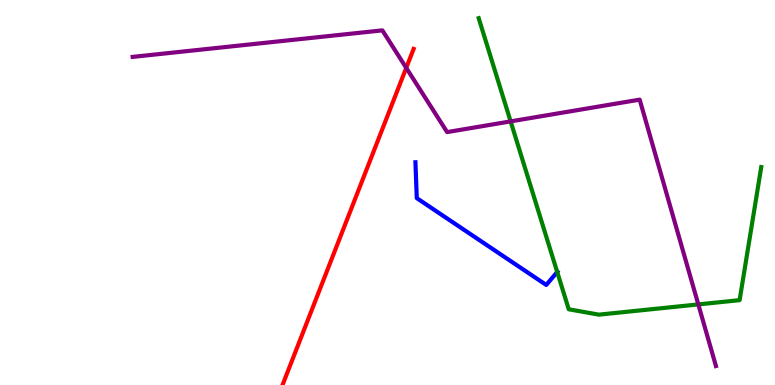[{'lines': ['blue', 'red'], 'intersections': []}, {'lines': ['green', 'red'], 'intersections': []}, {'lines': ['purple', 'red'], 'intersections': [{'x': 5.24, 'y': 8.24}]}, {'lines': ['blue', 'green'], 'intersections': [{'x': 7.19, 'y': 2.94}]}, {'lines': ['blue', 'purple'], 'intersections': []}, {'lines': ['green', 'purple'], 'intersections': [{'x': 6.59, 'y': 6.85}, {'x': 9.01, 'y': 2.09}]}]